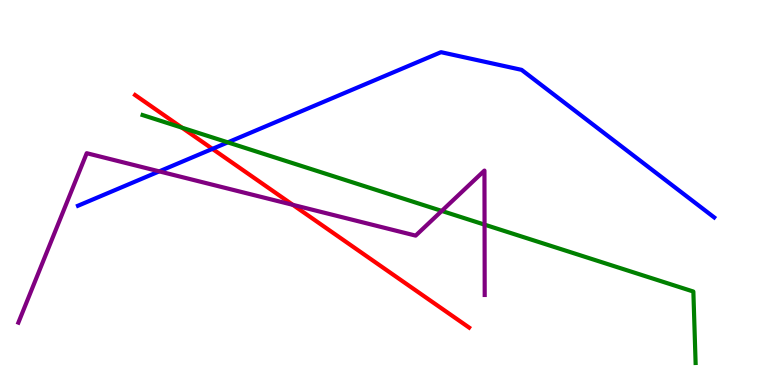[{'lines': ['blue', 'red'], 'intersections': [{'x': 2.74, 'y': 6.13}]}, {'lines': ['green', 'red'], 'intersections': [{'x': 2.35, 'y': 6.68}]}, {'lines': ['purple', 'red'], 'intersections': [{'x': 3.78, 'y': 4.68}]}, {'lines': ['blue', 'green'], 'intersections': [{'x': 2.94, 'y': 6.3}]}, {'lines': ['blue', 'purple'], 'intersections': [{'x': 2.05, 'y': 5.55}]}, {'lines': ['green', 'purple'], 'intersections': [{'x': 5.7, 'y': 4.52}, {'x': 6.25, 'y': 4.17}]}]